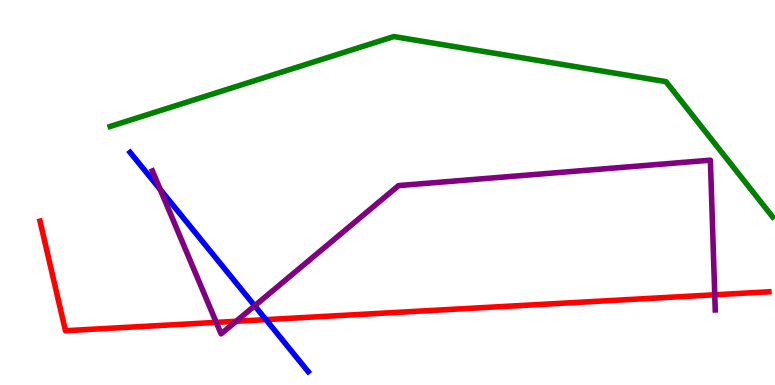[{'lines': ['blue', 'red'], 'intersections': [{'x': 3.43, 'y': 1.7}]}, {'lines': ['green', 'red'], 'intersections': []}, {'lines': ['purple', 'red'], 'intersections': [{'x': 2.79, 'y': 1.63}, {'x': 3.05, 'y': 1.66}, {'x': 9.22, 'y': 2.34}]}, {'lines': ['blue', 'green'], 'intersections': []}, {'lines': ['blue', 'purple'], 'intersections': [{'x': 2.07, 'y': 5.08}, {'x': 3.29, 'y': 2.06}]}, {'lines': ['green', 'purple'], 'intersections': []}]